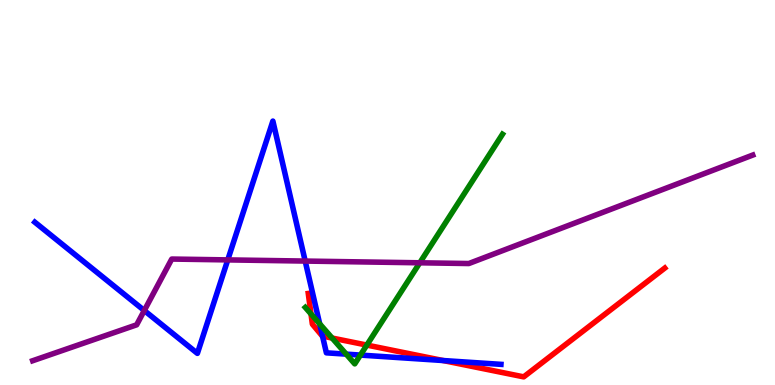[{'lines': ['blue', 'red'], 'intersections': [{'x': 4.16, 'y': 1.27}, {'x': 5.72, 'y': 0.635}]}, {'lines': ['green', 'red'], 'intersections': [{'x': 4.01, 'y': 1.85}, {'x': 4.29, 'y': 1.22}, {'x': 4.73, 'y': 1.04}]}, {'lines': ['purple', 'red'], 'intersections': []}, {'lines': ['blue', 'green'], 'intersections': [{'x': 4.13, 'y': 1.59}, {'x': 4.47, 'y': 0.801}, {'x': 4.65, 'y': 0.777}]}, {'lines': ['blue', 'purple'], 'intersections': [{'x': 1.86, 'y': 1.93}, {'x': 2.94, 'y': 3.25}, {'x': 3.94, 'y': 3.22}]}, {'lines': ['green', 'purple'], 'intersections': [{'x': 5.42, 'y': 3.17}]}]